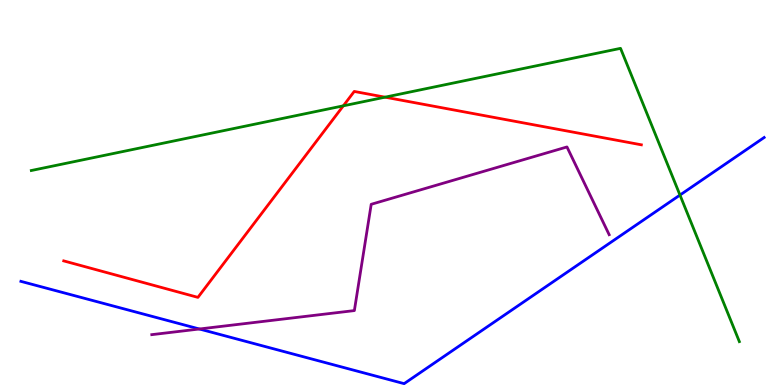[{'lines': ['blue', 'red'], 'intersections': []}, {'lines': ['green', 'red'], 'intersections': [{'x': 4.43, 'y': 7.25}, {'x': 4.97, 'y': 7.48}]}, {'lines': ['purple', 'red'], 'intersections': []}, {'lines': ['blue', 'green'], 'intersections': [{'x': 8.77, 'y': 4.93}]}, {'lines': ['blue', 'purple'], 'intersections': [{'x': 2.57, 'y': 1.45}]}, {'lines': ['green', 'purple'], 'intersections': []}]